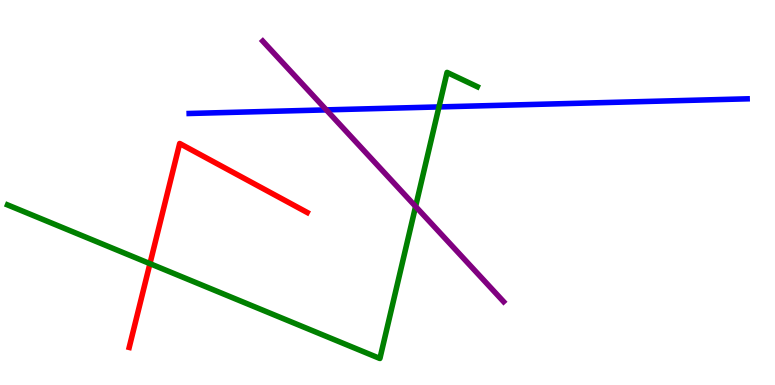[{'lines': ['blue', 'red'], 'intersections': []}, {'lines': ['green', 'red'], 'intersections': [{'x': 1.93, 'y': 3.15}]}, {'lines': ['purple', 'red'], 'intersections': []}, {'lines': ['blue', 'green'], 'intersections': [{'x': 5.66, 'y': 7.22}]}, {'lines': ['blue', 'purple'], 'intersections': [{'x': 4.21, 'y': 7.15}]}, {'lines': ['green', 'purple'], 'intersections': [{'x': 5.36, 'y': 4.64}]}]